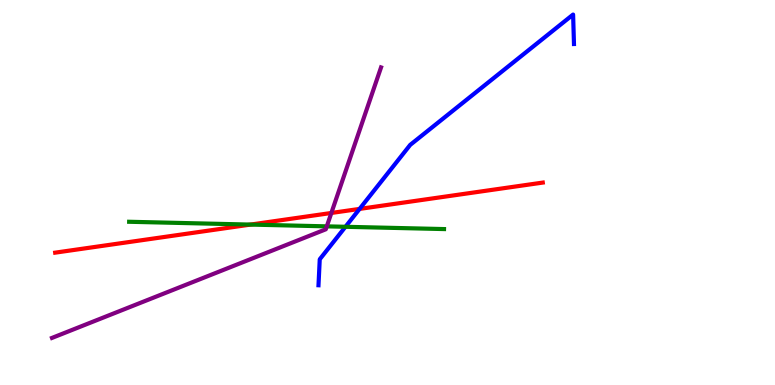[{'lines': ['blue', 'red'], 'intersections': [{'x': 4.64, 'y': 4.57}]}, {'lines': ['green', 'red'], 'intersections': [{'x': 3.23, 'y': 4.17}]}, {'lines': ['purple', 'red'], 'intersections': [{'x': 4.28, 'y': 4.47}]}, {'lines': ['blue', 'green'], 'intersections': [{'x': 4.46, 'y': 4.11}]}, {'lines': ['blue', 'purple'], 'intersections': []}, {'lines': ['green', 'purple'], 'intersections': [{'x': 4.22, 'y': 4.12}]}]